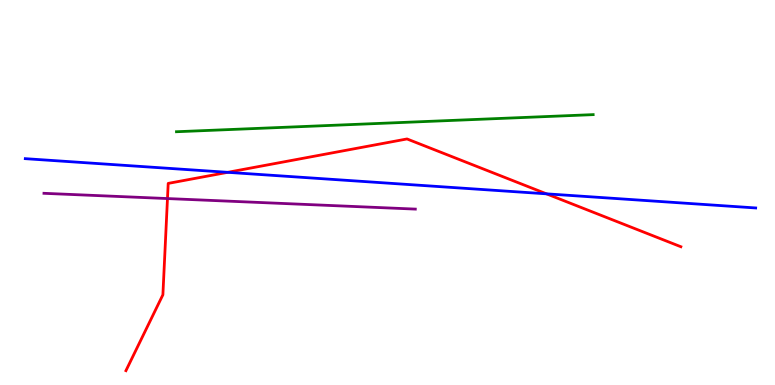[{'lines': ['blue', 'red'], 'intersections': [{'x': 2.94, 'y': 5.52}, {'x': 7.05, 'y': 4.97}]}, {'lines': ['green', 'red'], 'intersections': []}, {'lines': ['purple', 'red'], 'intersections': [{'x': 2.16, 'y': 4.84}]}, {'lines': ['blue', 'green'], 'intersections': []}, {'lines': ['blue', 'purple'], 'intersections': []}, {'lines': ['green', 'purple'], 'intersections': []}]